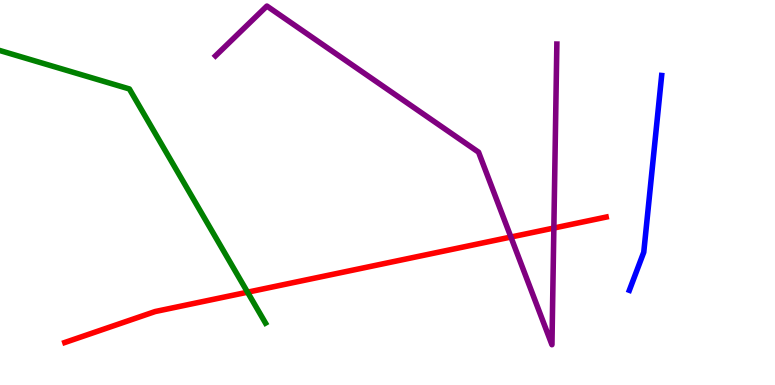[{'lines': ['blue', 'red'], 'intersections': []}, {'lines': ['green', 'red'], 'intersections': [{'x': 3.19, 'y': 2.41}]}, {'lines': ['purple', 'red'], 'intersections': [{'x': 6.59, 'y': 3.84}, {'x': 7.15, 'y': 4.08}]}, {'lines': ['blue', 'green'], 'intersections': []}, {'lines': ['blue', 'purple'], 'intersections': []}, {'lines': ['green', 'purple'], 'intersections': []}]